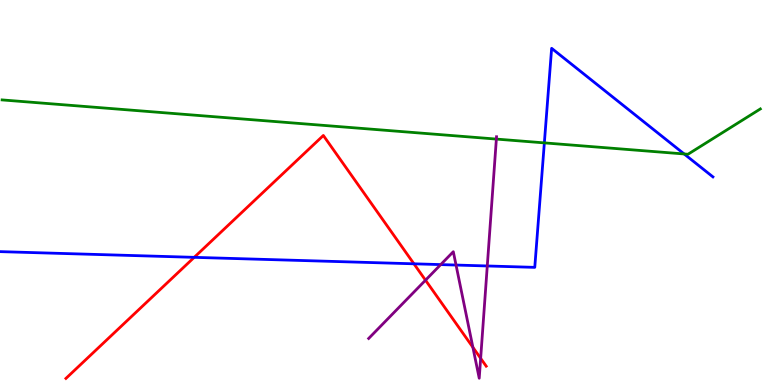[{'lines': ['blue', 'red'], 'intersections': [{'x': 2.51, 'y': 3.32}, {'x': 5.34, 'y': 3.15}]}, {'lines': ['green', 'red'], 'intersections': []}, {'lines': ['purple', 'red'], 'intersections': [{'x': 5.49, 'y': 2.72}, {'x': 6.1, 'y': 0.979}, {'x': 6.2, 'y': 0.693}]}, {'lines': ['blue', 'green'], 'intersections': [{'x': 7.02, 'y': 6.29}, {'x': 8.83, 'y': 6.0}]}, {'lines': ['blue', 'purple'], 'intersections': [{'x': 5.69, 'y': 3.13}, {'x': 5.88, 'y': 3.12}, {'x': 6.29, 'y': 3.09}]}, {'lines': ['green', 'purple'], 'intersections': [{'x': 6.4, 'y': 6.39}]}]